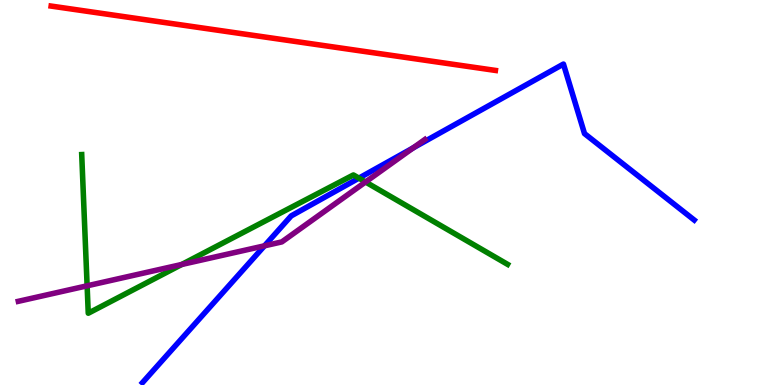[{'lines': ['blue', 'red'], 'intersections': []}, {'lines': ['green', 'red'], 'intersections': []}, {'lines': ['purple', 'red'], 'intersections': []}, {'lines': ['blue', 'green'], 'intersections': [{'x': 4.63, 'y': 5.37}]}, {'lines': ['blue', 'purple'], 'intersections': [{'x': 3.41, 'y': 3.62}, {'x': 5.33, 'y': 6.16}]}, {'lines': ['green', 'purple'], 'intersections': [{'x': 1.12, 'y': 2.58}, {'x': 2.35, 'y': 3.13}, {'x': 4.72, 'y': 5.27}]}]